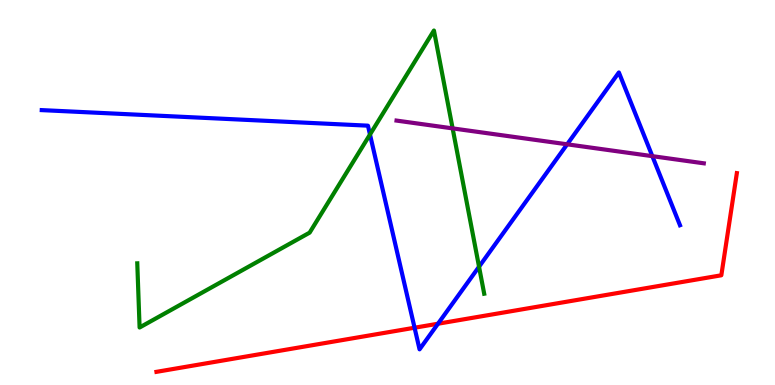[{'lines': ['blue', 'red'], 'intersections': [{'x': 5.35, 'y': 1.49}, {'x': 5.65, 'y': 1.59}]}, {'lines': ['green', 'red'], 'intersections': []}, {'lines': ['purple', 'red'], 'intersections': []}, {'lines': ['blue', 'green'], 'intersections': [{'x': 4.77, 'y': 6.51}, {'x': 6.18, 'y': 3.07}]}, {'lines': ['blue', 'purple'], 'intersections': [{'x': 7.32, 'y': 6.25}, {'x': 8.42, 'y': 5.94}]}, {'lines': ['green', 'purple'], 'intersections': [{'x': 5.84, 'y': 6.67}]}]